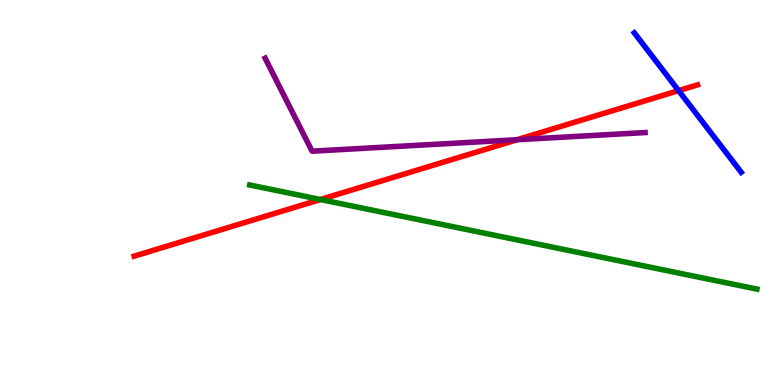[{'lines': ['blue', 'red'], 'intersections': [{'x': 8.76, 'y': 7.65}]}, {'lines': ['green', 'red'], 'intersections': [{'x': 4.13, 'y': 4.82}]}, {'lines': ['purple', 'red'], 'intersections': [{'x': 6.67, 'y': 6.37}]}, {'lines': ['blue', 'green'], 'intersections': []}, {'lines': ['blue', 'purple'], 'intersections': []}, {'lines': ['green', 'purple'], 'intersections': []}]